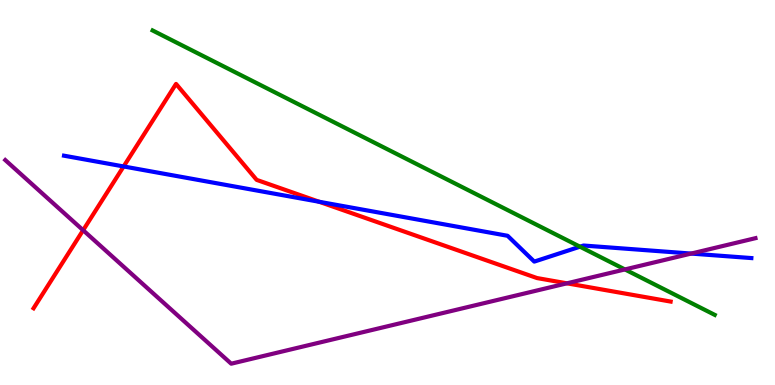[{'lines': ['blue', 'red'], 'intersections': [{'x': 1.6, 'y': 5.68}, {'x': 4.12, 'y': 4.76}]}, {'lines': ['green', 'red'], 'intersections': []}, {'lines': ['purple', 'red'], 'intersections': [{'x': 1.07, 'y': 4.02}, {'x': 7.32, 'y': 2.64}]}, {'lines': ['blue', 'green'], 'intersections': [{'x': 7.48, 'y': 3.59}]}, {'lines': ['blue', 'purple'], 'intersections': [{'x': 8.92, 'y': 3.41}]}, {'lines': ['green', 'purple'], 'intersections': [{'x': 8.06, 'y': 3.0}]}]